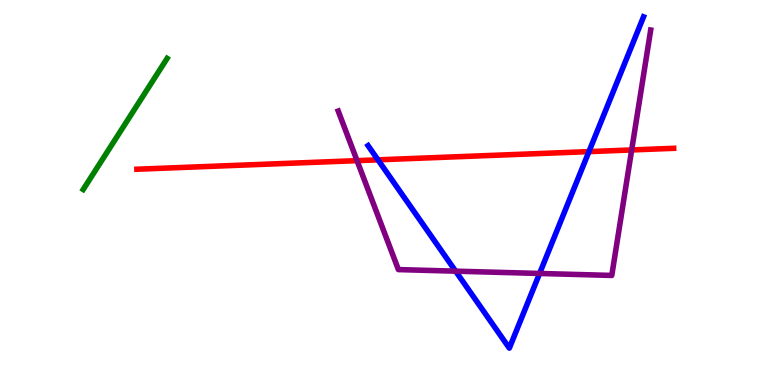[{'lines': ['blue', 'red'], 'intersections': [{'x': 4.88, 'y': 5.85}, {'x': 7.6, 'y': 6.06}]}, {'lines': ['green', 'red'], 'intersections': []}, {'lines': ['purple', 'red'], 'intersections': [{'x': 4.61, 'y': 5.83}, {'x': 8.15, 'y': 6.11}]}, {'lines': ['blue', 'green'], 'intersections': []}, {'lines': ['blue', 'purple'], 'intersections': [{'x': 5.88, 'y': 2.96}, {'x': 6.96, 'y': 2.9}]}, {'lines': ['green', 'purple'], 'intersections': []}]